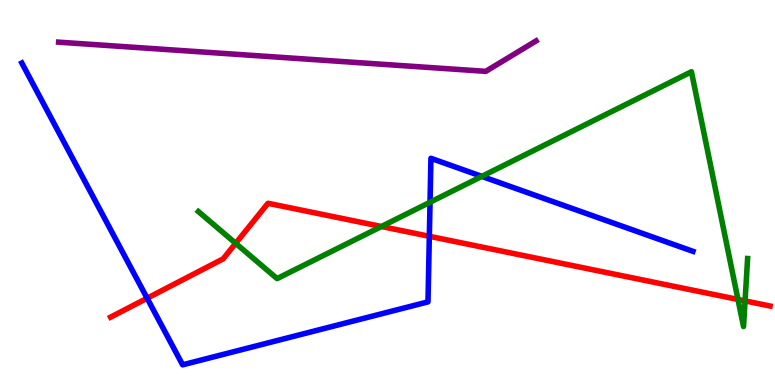[{'lines': ['blue', 'red'], 'intersections': [{'x': 1.9, 'y': 2.25}, {'x': 5.54, 'y': 3.86}]}, {'lines': ['green', 'red'], 'intersections': [{'x': 3.04, 'y': 3.68}, {'x': 4.92, 'y': 4.12}, {'x': 9.52, 'y': 2.22}, {'x': 9.61, 'y': 2.18}]}, {'lines': ['purple', 'red'], 'intersections': []}, {'lines': ['blue', 'green'], 'intersections': [{'x': 5.55, 'y': 4.75}, {'x': 6.22, 'y': 5.42}]}, {'lines': ['blue', 'purple'], 'intersections': []}, {'lines': ['green', 'purple'], 'intersections': []}]